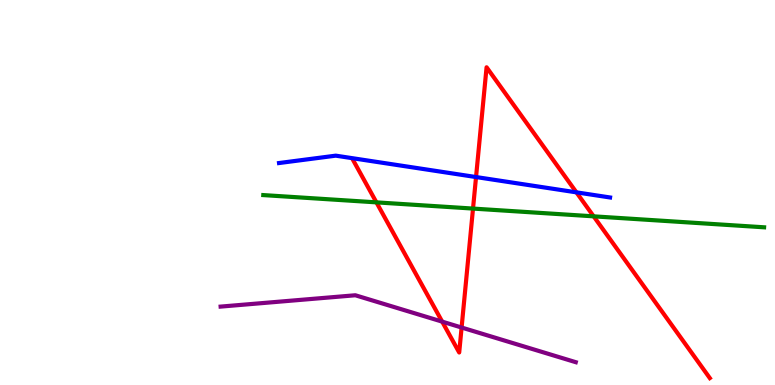[{'lines': ['blue', 'red'], 'intersections': [{'x': 6.14, 'y': 5.4}, {'x': 7.44, 'y': 5.0}]}, {'lines': ['green', 'red'], 'intersections': [{'x': 4.86, 'y': 4.74}, {'x': 6.1, 'y': 4.58}, {'x': 7.66, 'y': 4.38}]}, {'lines': ['purple', 'red'], 'intersections': [{'x': 5.71, 'y': 1.65}, {'x': 5.96, 'y': 1.49}]}, {'lines': ['blue', 'green'], 'intersections': []}, {'lines': ['blue', 'purple'], 'intersections': []}, {'lines': ['green', 'purple'], 'intersections': []}]